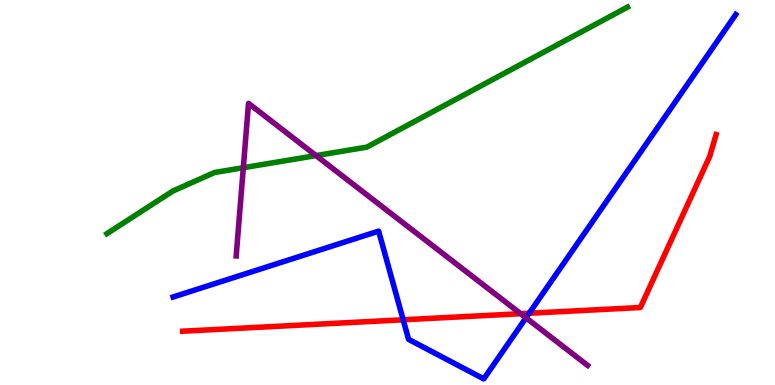[{'lines': ['blue', 'red'], 'intersections': [{'x': 5.2, 'y': 1.69}, {'x': 6.83, 'y': 1.86}]}, {'lines': ['green', 'red'], 'intersections': []}, {'lines': ['purple', 'red'], 'intersections': [{'x': 6.72, 'y': 1.85}]}, {'lines': ['blue', 'green'], 'intersections': []}, {'lines': ['blue', 'purple'], 'intersections': [{'x': 6.79, 'y': 1.75}]}, {'lines': ['green', 'purple'], 'intersections': [{'x': 3.14, 'y': 5.64}, {'x': 4.08, 'y': 5.96}]}]